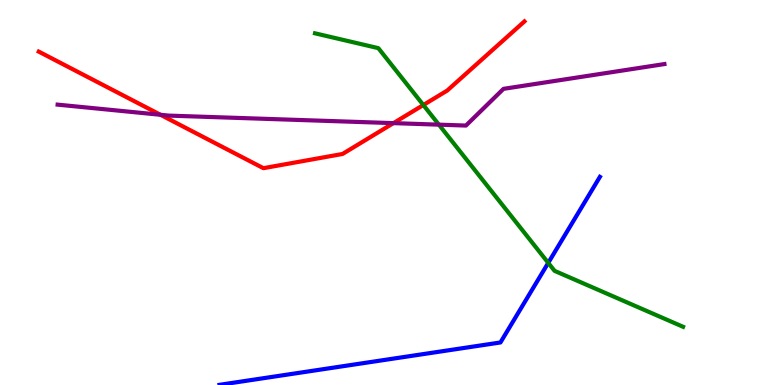[{'lines': ['blue', 'red'], 'intersections': []}, {'lines': ['green', 'red'], 'intersections': [{'x': 5.46, 'y': 7.27}]}, {'lines': ['purple', 'red'], 'intersections': [{'x': 2.07, 'y': 7.02}, {'x': 5.08, 'y': 6.8}]}, {'lines': ['blue', 'green'], 'intersections': [{'x': 7.07, 'y': 3.17}]}, {'lines': ['blue', 'purple'], 'intersections': []}, {'lines': ['green', 'purple'], 'intersections': [{'x': 5.66, 'y': 6.76}]}]